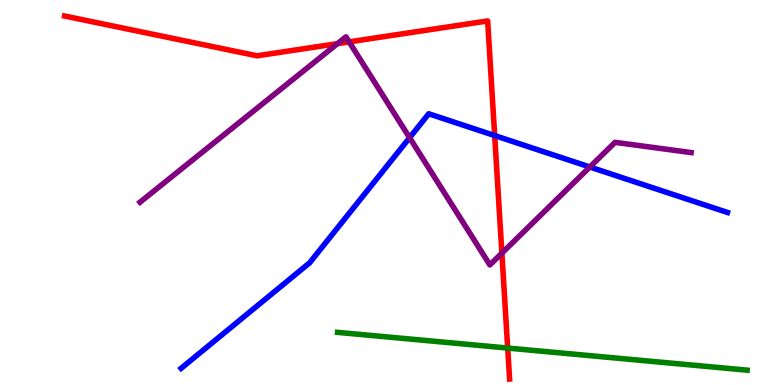[{'lines': ['blue', 'red'], 'intersections': [{'x': 6.38, 'y': 6.48}]}, {'lines': ['green', 'red'], 'intersections': [{'x': 6.55, 'y': 0.96}]}, {'lines': ['purple', 'red'], 'intersections': [{'x': 4.35, 'y': 8.87}, {'x': 4.5, 'y': 8.91}, {'x': 6.48, 'y': 3.42}]}, {'lines': ['blue', 'green'], 'intersections': []}, {'lines': ['blue', 'purple'], 'intersections': [{'x': 5.29, 'y': 6.42}, {'x': 7.61, 'y': 5.66}]}, {'lines': ['green', 'purple'], 'intersections': []}]